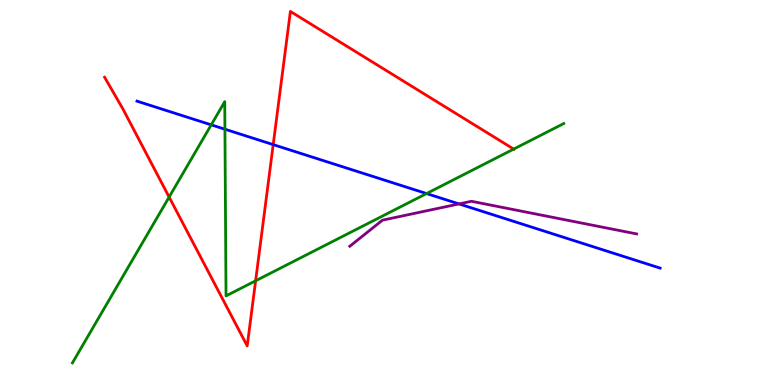[{'lines': ['blue', 'red'], 'intersections': [{'x': 3.53, 'y': 6.24}]}, {'lines': ['green', 'red'], 'intersections': [{'x': 2.18, 'y': 4.88}, {'x': 3.3, 'y': 2.71}, {'x': 6.63, 'y': 6.13}]}, {'lines': ['purple', 'red'], 'intersections': []}, {'lines': ['blue', 'green'], 'intersections': [{'x': 2.73, 'y': 6.76}, {'x': 2.9, 'y': 6.64}, {'x': 5.5, 'y': 4.97}]}, {'lines': ['blue', 'purple'], 'intersections': [{'x': 5.92, 'y': 4.7}]}, {'lines': ['green', 'purple'], 'intersections': []}]